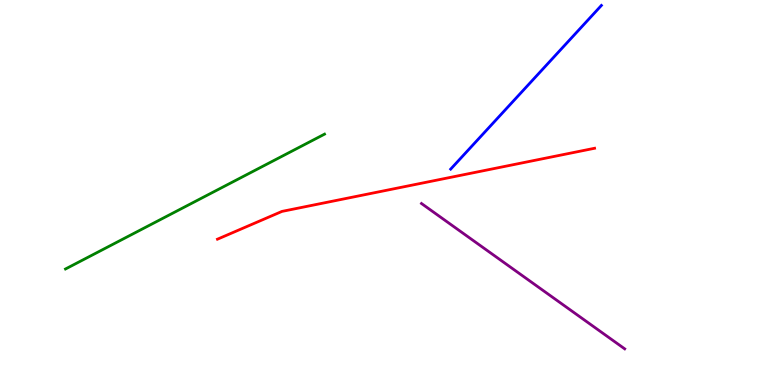[{'lines': ['blue', 'red'], 'intersections': []}, {'lines': ['green', 'red'], 'intersections': []}, {'lines': ['purple', 'red'], 'intersections': []}, {'lines': ['blue', 'green'], 'intersections': []}, {'lines': ['blue', 'purple'], 'intersections': []}, {'lines': ['green', 'purple'], 'intersections': []}]